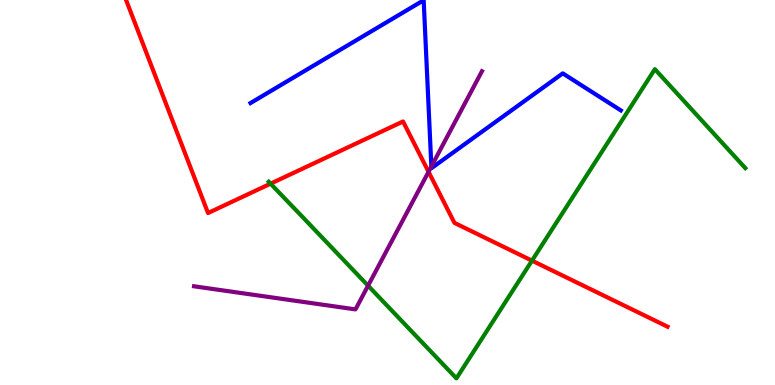[{'lines': ['blue', 'red'], 'intersections': []}, {'lines': ['green', 'red'], 'intersections': [{'x': 3.49, 'y': 5.23}, {'x': 6.86, 'y': 3.23}]}, {'lines': ['purple', 'red'], 'intersections': [{'x': 5.53, 'y': 5.54}]}, {'lines': ['blue', 'green'], 'intersections': []}, {'lines': ['blue', 'purple'], 'intersections': [{'x': 5.57, 'y': 5.67}]}, {'lines': ['green', 'purple'], 'intersections': [{'x': 4.75, 'y': 2.58}]}]